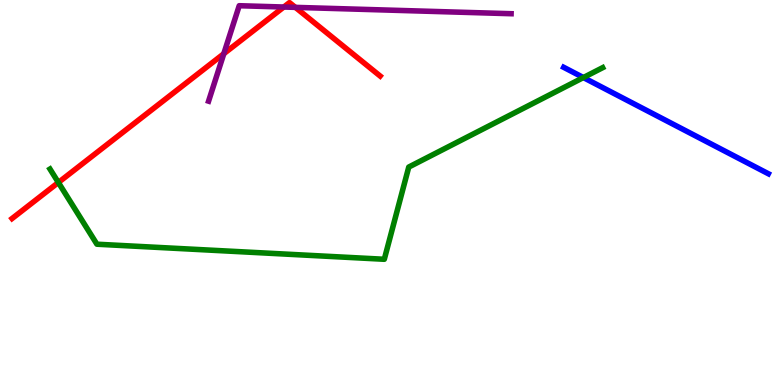[{'lines': ['blue', 'red'], 'intersections': []}, {'lines': ['green', 'red'], 'intersections': [{'x': 0.753, 'y': 5.26}]}, {'lines': ['purple', 'red'], 'intersections': [{'x': 2.89, 'y': 8.6}, {'x': 3.66, 'y': 9.82}, {'x': 3.81, 'y': 9.81}]}, {'lines': ['blue', 'green'], 'intersections': [{'x': 7.53, 'y': 7.99}]}, {'lines': ['blue', 'purple'], 'intersections': []}, {'lines': ['green', 'purple'], 'intersections': []}]